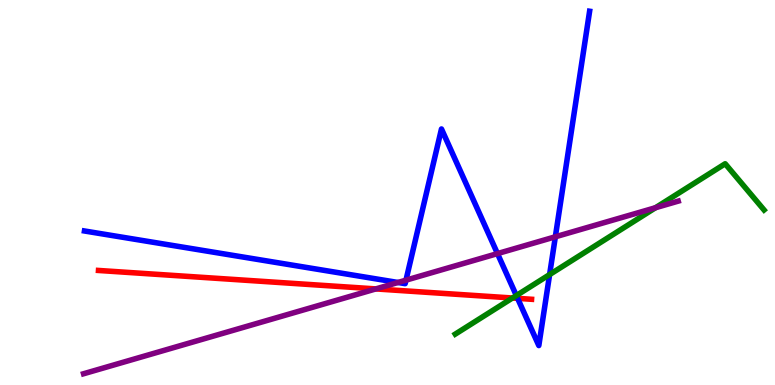[{'lines': ['blue', 'red'], 'intersections': [{'x': 6.68, 'y': 2.25}]}, {'lines': ['green', 'red'], 'intersections': [{'x': 6.61, 'y': 2.26}]}, {'lines': ['purple', 'red'], 'intersections': [{'x': 4.85, 'y': 2.5}]}, {'lines': ['blue', 'green'], 'intersections': [{'x': 6.66, 'y': 2.32}, {'x': 7.09, 'y': 2.87}]}, {'lines': ['blue', 'purple'], 'intersections': [{'x': 5.14, 'y': 2.66}, {'x': 5.24, 'y': 2.72}, {'x': 6.42, 'y': 3.41}, {'x': 7.17, 'y': 3.85}]}, {'lines': ['green', 'purple'], 'intersections': [{'x': 8.46, 'y': 4.6}]}]